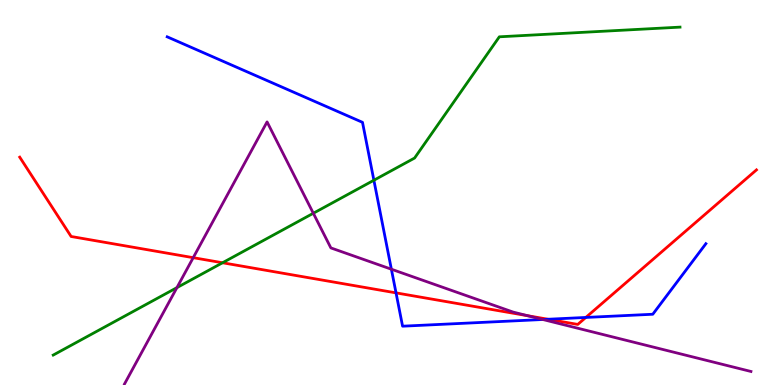[{'lines': ['blue', 'red'], 'intersections': [{'x': 5.11, 'y': 2.39}, {'x': 7.07, 'y': 1.71}, {'x': 7.56, 'y': 1.75}]}, {'lines': ['green', 'red'], 'intersections': [{'x': 2.87, 'y': 3.18}]}, {'lines': ['purple', 'red'], 'intersections': [{'x': 2.49, 'y': 3.31}, {'x': 6.81, 'y': 1.8}]}, {'lines': ['blue', 'green'], 'intersections': [{'x': 4.82, 'y': 5.32}]}, {'lines': ['blue', 'purple'], 'intersections': [{'x': 5.05, 'y': 3.01}, {'x': 7.0, 'y': 1.7}]}, {'lines': ['green', 'purple'], 'intersections': [{'x': 2.28, 'y': 2.53}, {'x': 4.04, 'y': 4.46}]}]